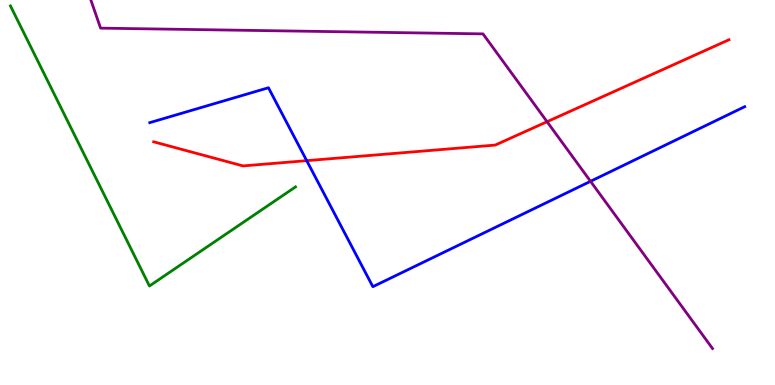[{'lines': ['blue', 'red'], 'intersections': [{'x': 3.96, 'y': 5.83}]}, {'lines': ['green', 'red'], 'intersections': []}, {'lines': ['purple', 'red'], 'intersections': [{'x': 7.06, 'y': 6.84}]}, {'lines': ['blue', 'green'], 'intersections': []}, {'lines': ['blue', 'purple'], 'intersections': [{'x': 7.62, 'y': 5.29}]}, {'lines': ['green', 'purple'], 'intersections': []}]